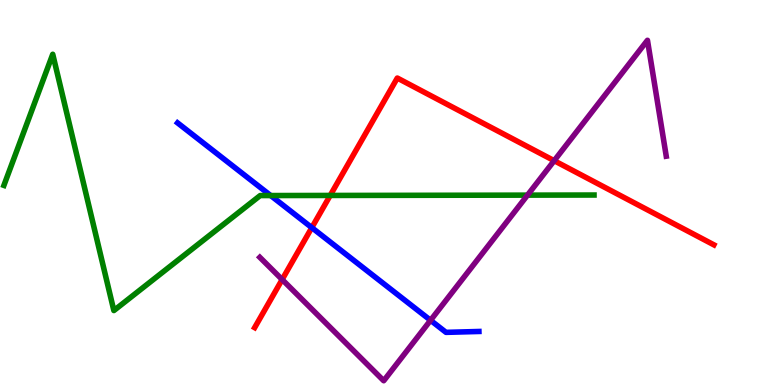[{'lines': ['blue', 'red'], 'intersections': [{'x': 4.02, 'y': 4.09}]}, {'lines': ['green', 'red'], 'intersections': [{'x': 4.26, 'y': 4.92}]}, {'lines': ['purple', 'red'], 'intersections': [{'x': 3.64, 'y': 2.74}, {'x': 7.15, 'y': 5.83}]}, {'lines': ['blue', 'green'], 'intersections': [{'x': 3.49, 'y': 4.92}]}, {'lines': ['blue', 'purple'], 'intersections': [{'x': 5.56, 'y': 1.68}]}, {'lines': ['green', 'purple'], 'intersections': [{'x': 6.81, 'y': 4.93}]}]